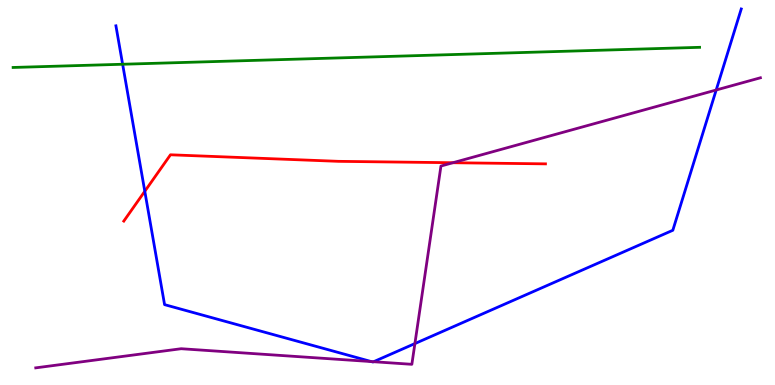[{'lines': ['blue', 'red'], 'intersections': [{'x': 1.87, 'y': 5.03}]}, {'lines': ['green', 'red'], 'intersections': []}, {'lines': ['purple', 'red'], 'intersections': [{'x': 5.84, 'y': 5.77}]}, {'lines': ['blue', 'green'], 'intersections': [{'x': 1.58, 'y': 8.33}]}, {'lines': ['blue', 'purple'], 'intersections': [{'x': 4.79, 'y': 0.608}, {'x': 4.82, 'y': 0.604}, {'x': 5.35, 'y': 1.08}, {'x': 9.24, 'y': 7.66}]}, {'lines': ['green', 'purple'], 'intersections': []}]